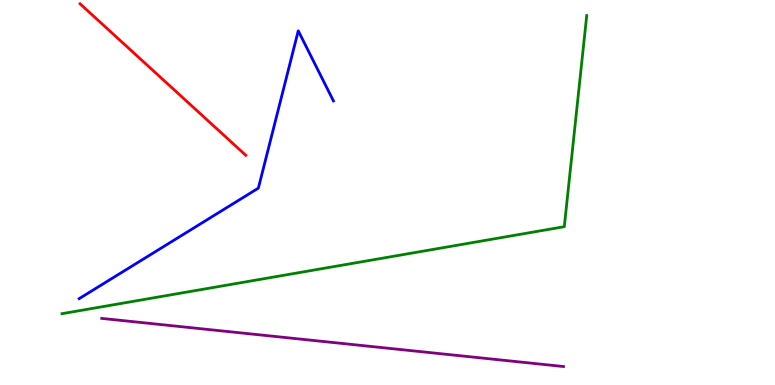[{'lines': ['blue', 'red'], 'intersections': []}, {'lines': ['green', 'red'], 'intersections': []}, {'lines': ['purple', 'red'], 'intersections': []}, {'lines': ['blue', 'green'], 'intersections': []}, {'lines': ['blue', 'purple'], 'intersections': []}, {'lines': ['green', 'purple'], 'intersections': []}]